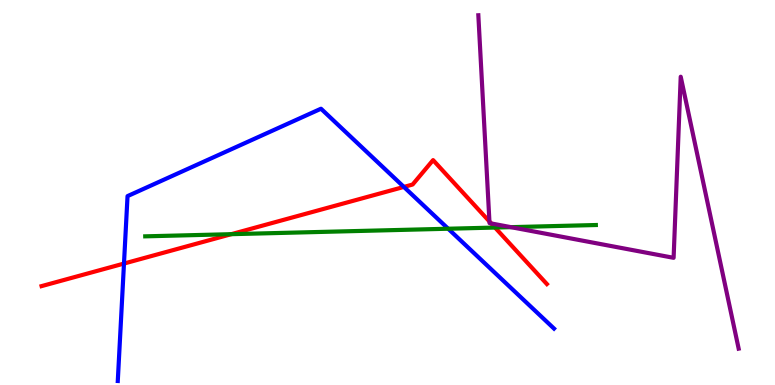[{'lines': ['blue', 'red'], 'intersections': [{'x': 1.6, 'y': 3.15}, {'x': 5.21, 'y': 5.14}]}, {'lines': ['green', 'red'], 'intersections': [{'x': 2.98, 'y': 3.92}, {'x': 6.39, 'y': 4.09}]}, {'lines': ['purple', 'red'], 'intersections': [{'x': 6.32, 'y': 4.25}, {'x': 6.34, 'y': 4.2}]}, {'lines': ['blue', 'green'], 'intersections': [{'x': 5.78, 'y': 4.06}]}, {'lines': ['blue', 'purple'], 'intersections': []}, {'lines': ['green', 'purple'], 'intersections': [{'x': 6.59, 'y': 4.1}]}]